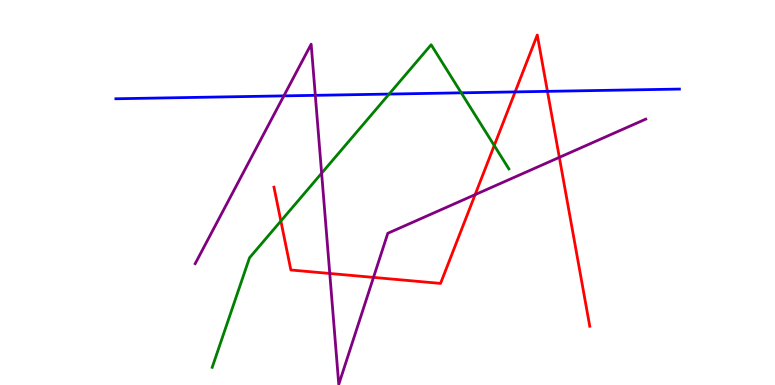[{'lines': ['blue', 'red'], 'intersections': [{'x': 6.65, 'y': 7.61}, {'x': 7.06, 'y': 7.63}]}, {'lines': ['green', 'red'], 'intersections': [{'x': 3.62, 'y': 4.26}, {'x': 6.38, 'y': 6.22}]}, {'lines': ['purple', 'red'], 'intersections': [{'x': 4.25, 'y': 2.9}, {'x': 4.82, 'y': 2.79}, {'x': 6.13, 'y': 4.94}, {'x': 7.22, 'y': 5.91}]}, {'lines': ['blue', 'green'], 'intersections': [{'x': 5.02, 'y': 7.56}, {'x': 5.95, 'y': 7.59}]}, {'lines': ['blue', 'purple'], 'intersections': [{'x': 3.66, 'y': 7.51}, {'x': 4.07, 'y': 7.52}]}, {'lines': ['green', 'purple'], 'intersections': [{'x': 4.15, 'y': 5.5}]}]